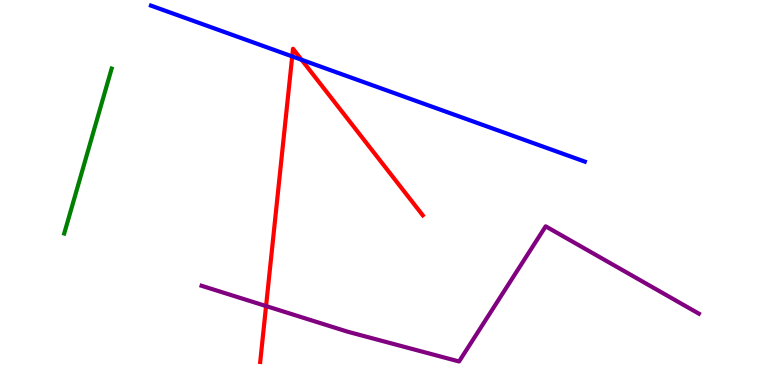[{'lines': ['blue', 'red'], 'intersections': [{'x': 3.77, 'y': 8.54}, {'x': 3.89, 'y': 8.45}]}, {'lines': ['green', 'red'], 'intersections': []}, {'lines': ['purple', 'red'], 'intersections': [{'x': 3.43, 'y': 2.05}]}, {'lines': ['blue', 'green'], 'intersections': []}, {'lines': ['blue', 'purple'], 'intersections': []}, {'lines': ['green', 'purple'], 'intersections': []}]